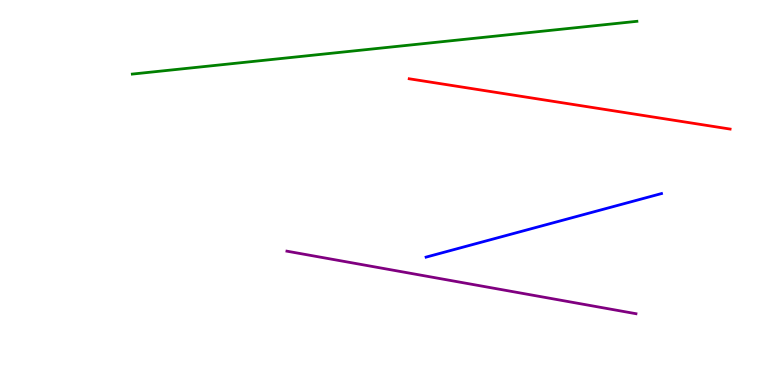[{'lines': ['blue', 'red'], 'intersections': []}, {'lines': ['green', 'red'], 'intersections': []}, {'lines': ['purple', 'red'], 'intersections': []}, {'lines': ['blue', 'green'], 'intersections': []}, {'lines': ['blue', 'purple'], 'intersections': []}, {'lines': ['green', 'purple'], 'intersections': []}]